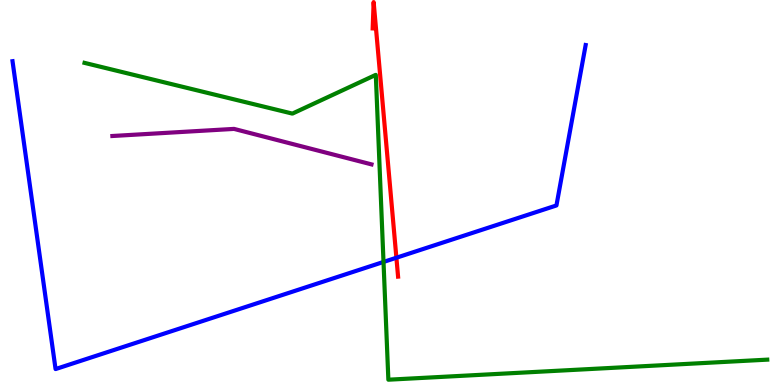[{'lines': ['blue', 'red'], 'intersections': [{'x': 5.11, 'y': 3.31}]}, {'lines': ['green', 'red'], 'intersections': []}, {'lines': ['purple', 'red'], 'intersections': []}, {'lines': ['blue', 'green'], 'intersections': [{'x': 4.95, 'y': 3.2}]}, {'lines': ['blue', 'purple'], 'intersections': []}, {'lines': ['green', 'purple'], 'intersections': []}]